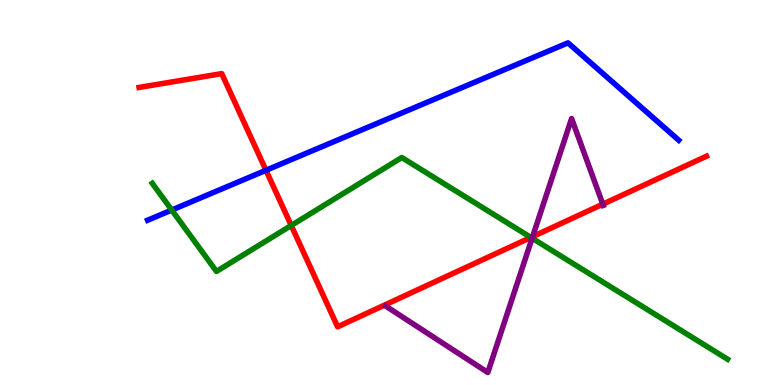[{'lines': ['blue', 'red'], 'intersections': [{'x': 3.43, 'y': 5.58}]}, {'lines': ['green', 'red'], 'intersections': [{'x': 3.76, 'y': 4.14}, {'x': 6.85, 'y': 3.83}]}, {'lines': ['purple', 'red'], 'intersections': [{'x': 6.87, 'y': 3.85}, {'x': 7.78, 'y': 4.7}]}, {'lines': ['blue', 'green'], 'intersections': [{'x': 2.22, 'y': 4.54}]}, {'lines': ['blue', 'purple'], 'intersections': []}, {'lines': ['green', 'purple'], 'intersections': [{'x': 6.87, 'y': 3.81}]}]